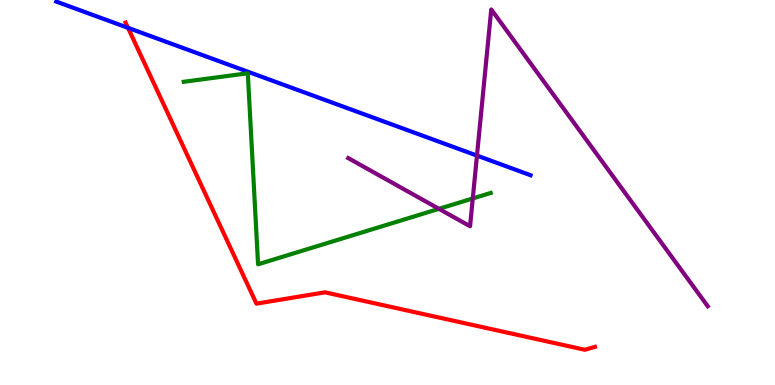[{'lines': ['blue', 'red'], 'intersections': [{'x': 1.65, 'y': 9.28}]}, {'lines': ['green', 'red'], 'intersections': []}, {'lines': ['purple', 'red'], 'intersections': []}, {'lines': ['blue', 'green'], 'intersections': []}, {'lines': ['blue', 'purple'], 'intersections': [{'x': 6.15, 'y': 5.96}]}, {'lines': ['green', 'purple'], 'intersections': [{'x': 5.66, 'y': 4.58}, {'x': 6.1, 'y': 4.85}]}]